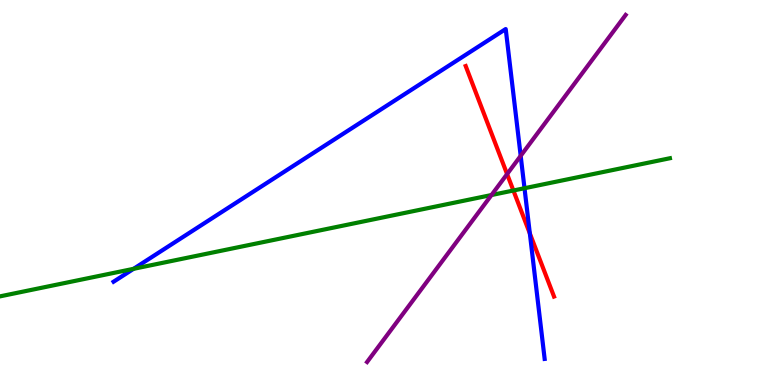[{'lines': ['blue', 'red'], 'intersections': [{'x': 6.84, 'y': 3.94}]}, {'lines': ['green', 'red'], 'intersections': [{'x': 6.62, 'y': 5.05}]}, {'lines': ['purple', 'red'], 'intersections': [{'x': 6.54, 'y': 5.48}]}, {'lines': ['blue', 'green'], 'intersections': [{'x': 1.72, 'y': 3.02}, {'x': 6.77, 'y': 5.11}]}, {'lines': ['blue', 'purple'], 'intersections': [{'x': 6.72, 'y': 5.95}]}, {'lines': ['green', 'purple'], 'intersections': [{'x': 6.34, 'y': 4.93}]}]